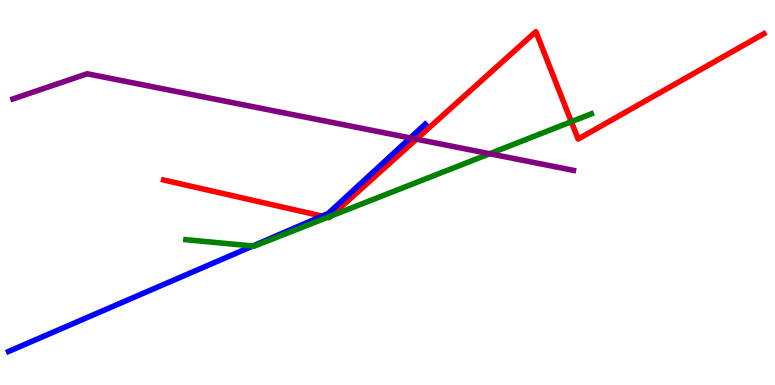[{'lines': ['blue', 'red'], 'intersections': [{'x': 4.16, 'y': 4.39}]}, {'lines': ['green', 'red'], 'intersections': [{'x': 4.23, 'y': 4.35}, {'x': 4.27, 'y': 4.39}, {'x': 7.37, 'y': 6.84}]}, {'lines': ['purple', 'red'], 'intersections': [{'x': 5.37, 'y': 6.39}]}, {'lines': ['blue', 'green'], 'intersections': [{'x': 3.26, 'y': 3.61}]}, {'lines': ['blue', 'purple'], 'intersections': [{'x': 5.29, 'y': 6.42}]}, {'lines': ['green', 'purple'], 'intersections': [{'x': 6.32, 'y': 6.01}]}]